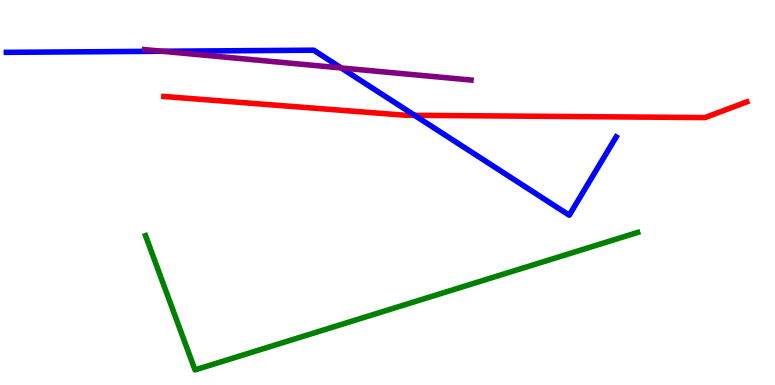[{'lines': ['blue', 'red'], 'intersections': [{'x': 5.35, 'y': 7.01}]}, {'lines': ['green', 'red'], 'intersections': []}, {'lines': ['purple', 'red'], 'intersections': []}, {'lines': ['blue', 'green'], 'intersections': []}, {'lines': ['blue', 'purple'], 'intersections': [{'x': 2.09, 'y': 8.67}, {'x': 4.4, 'y': 8.24}]}, {'lines': ['green', 'purple'], 'intersections': []}]